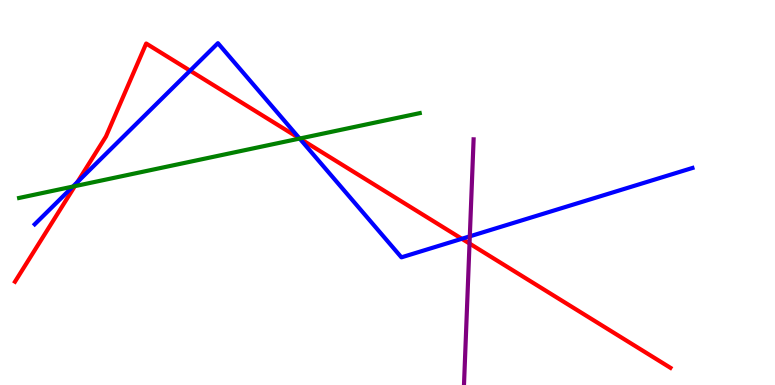[{'lines': ['blue', 'red'], 'intersections': [{'x': 0.998, 'y': 5.27}, {'x': 2.45, 'y': 8.16}, {'x': 3.86, 'y': 6.41}, {'x': 5.96, 'y': 3.8}]}, {'lines': ['green', 'red'], 'intersections': [{'x': 0.966, 'y': 5.16}, {'x': 3.87, 'y': 6.4}]}, {'lines': ['purple', 'red'], 'intersections': [{'x': 6.06, 'y': 3.67}]}, {'lines': ['blue', 'green'], 'intersections': [{'x': 0.94, 'y': 5.15}, {'x': 3.87, 'y': 6.4}]}, {'lines': ['blue', 'purple'], 'intersections': [{'x': 6.06, 'y': 3.86}]}, {'lines': ['green', 'purple'], 'intersections': []}]